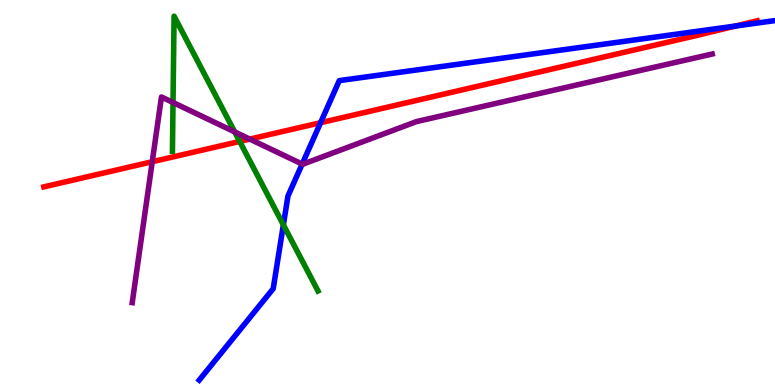[{'lines': ['blue', 'red'], 'intersections': [{'x': 4.14, 'y': 6.81}, {'x': 9.49, 'y': 9.32}]}, {'lines': ['green', 'red'], 'intersections': [{'x': 3.09, 'y': 6.33}]}, {'lines': ['purple', 'red'], 'intersections': [{'x': 1.96, 'y': 5.8}, {'x': 3.22, 'y': 6.39}]}, {'lines': ['blue', 'green'], 'intersections': [{'x': 3.66, 'y': 4.16}]}, {'lines': ['blue', 'purple'], 'intersections': [{'x': 3.9, 'y': 5.74}]}, {'lines': ['green', 'purple'], 'intersections': [{'x': 2.23, 'y': 7.34}, {'x': 3.03, 'y': 6.57}]}]